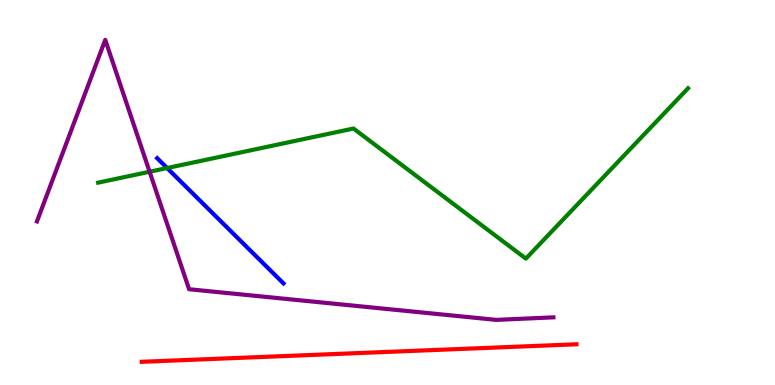[{'lines': ['blue', 'red'], 'intersections': []}, {'lines': ['green', 'red'], 'intersections': []}, {'lines': ['purple', 'red'], 'intersections': []}, {'lines': ['blue', 'green'], 'intersections': [{'x': 2.16, 'y': 5.64}]}, {'lines': ['blue', 'purple'], 'intersections': []}, {'lines': ['green', 'purple'], 'intersections': [{'x': 1.93, 'y': 5.54}]}]